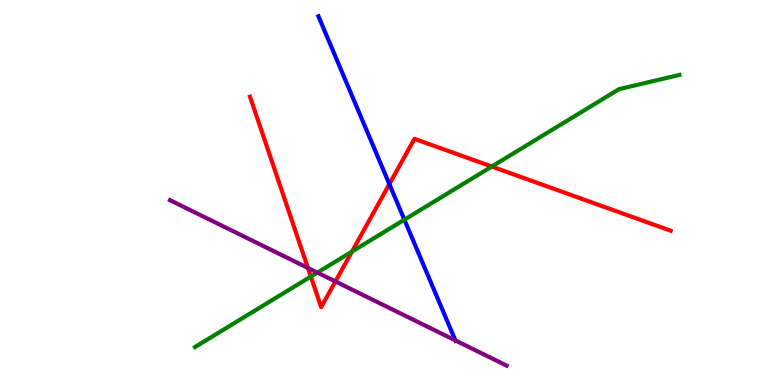[{'lines': ['blue', 'red'], 'intersections': [{'x': 5.02, 'y': 5.22}]}, {'lines': ['green', 'red'], 'intersections': [{'x': 4.01, 'y': 2.82}, {'x': 4.54, 'y': 3.47}, {'x': 6.35, 'y': 5.67}]}, {'lines': ['purple', 'red'], 'intersections': [{'x': 3.97, 'y': 3.04}, {'x': 4.33, 'y': 2.69}]}, {'lines': ['blue', 'green'], 'intersections': [{'x': 5.22, 'y': 4.29}]}, {'lines': ['blue', 'purple'], 'intersections': [{'x': 5.88, 'y': 1.16}]}, {'lines': ['green', 'purple'], 'intersections': [{'x': 4.1, 'y': 2.92}]}]